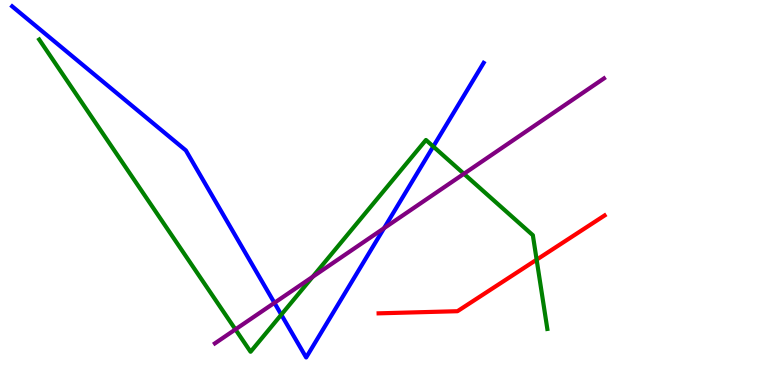[{'lines': ['blue', 'red'], 'intersections': []}, {'lines': ['green', 'red'], 'intersections': [{'x': 6.92, 'y': 3.25}]}, {'lines': ['purple', 'red'], 'intersections': []}, {'lines': ['blue', 'green'], 'intersections': [{'x': 3.63, 'y': 1.83}, {'x': 5.59, 'y': 6.19}]}, {'lines': ['blue', 'purple'], 'intersections': [{'x': 3.54, 'y': 2.13}, {'x': 4.96, 'y': 4.07}]}, {'lines': ['green', 'purple'], 'intersections': [{'x': 3.04, 'y': 1.44}, {'x': 4.03, 'y': 2.81}, {'x': 5.99, 'y': 5.49}]}]